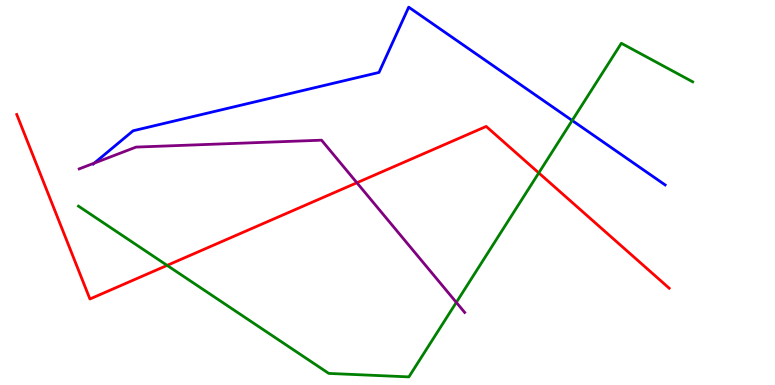[{'lines': ['blue', 'red'], 'intersections': []}, {'lines': ['green', 'red'], 'intersections': [{'x': 2.16, 'y': 3.11}, {'x': 6.95, 'y': 5.51}]}, {'lines': ['purple', 'red'], 'intersections': [{'x': 4.61, 'y': 5.25}]}, {'lines': ['blue', 'green'], 'intersections': [{'x': 7.38, 'y': 6.87}]}, {'lines': ['blue', 'purple'], 'intersections': [{'x': 1.22, 'y': 5.76}]}, {'lines': ['green', 'purple'], 'intersections': [{'x': 5.89, 'y': 2.15}]}]